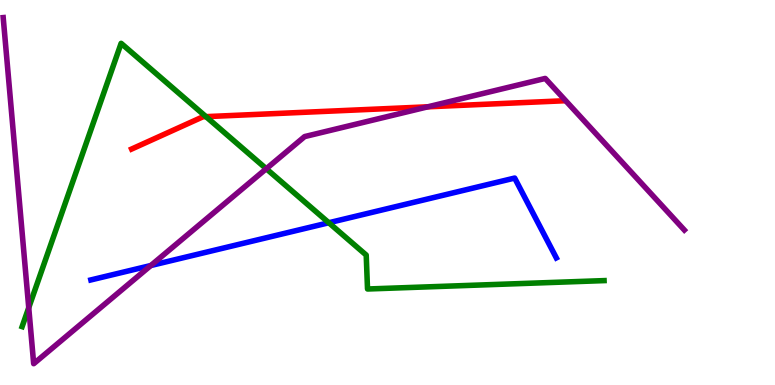[{'lines': ['blue', 'red'], 'intersections': []}, {'lines': ['green', 'red'], 'intersections': [{'x': 2.66, 'y': 6.97}]}, {'lines': ['purple', 'red'], 'intersections': [{'x': 5.52, 'y': 7.23}]}, {'lines': ['blue', 'green'], 'intersections': [{'x': 4.24, 'y': 4.21}]}, {'lines': ['blue', 'purple'], 'intersections': [{'x': 1.95, 'y': 3.1}]}, {'lines': ['green', 'purple'], 'intersections': [{'x': 0.371, 'y': 2.01}, {'x': 3.44, 'y': 5.62}]}]